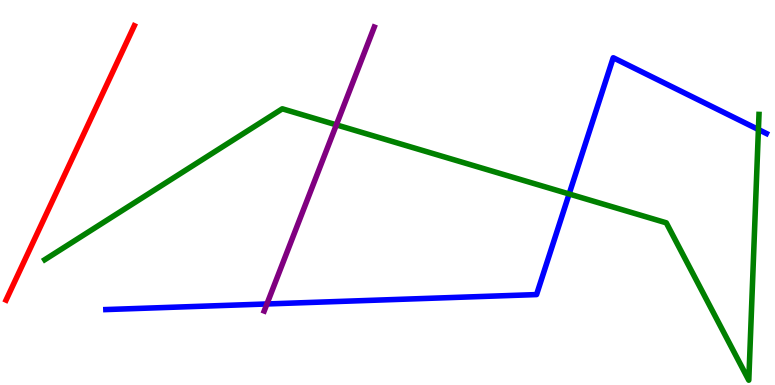[{'lines': ['blue', 'red'], 'intersections': []}, {'lines': ['green', 'red'], 'intersections': []}, {'lines': ['purple', 'red'], 'intersections': []}, {'lines': ['blue', 'green'], 'intersections': [{'x': 7.34, 'y': 4.96}, {'x': 9.79, 'y': 6.64}]}, {'lines': ['blue', 'purple'], 'intersections': [{'x': 3.44, 'y': 2.1}]}, {'lines': ['green', 'purple'], 'intersections': [{'x': 4.34, 'y': 6.76}]}]